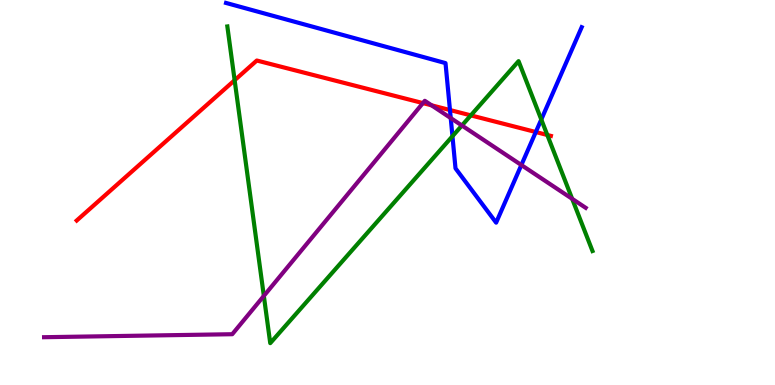[{'lines': ['blue', 'red'], 'intersections': [{'x': 5.81, 'y': 7.14}, {'x': 6.91, 'y': 6.57}]}, {'lines': ['green', 'red'], 'intersections': [{'x': 3.03, 'y': 7.92}, {'x': 6.08, 'y': 7.0}, {'x': 7.06, 'y': 6.49}]}, {'lines': ['purple', 'red'], 'intersections': [{'x': 5.46, 'y': 7.32}, {'x': 5.57, 'y': 7.26}]}, {'lines': ['blue', 'green'], 'intersections': [{'x': 5.84, 'y': 6.46}, {'x': 6.98, 'y': 6.9}]}, {'lines': ['blue', 'purple'], 'intersections': [{'x': 5.82, 'y': 6.93}, {'x': 6.73, 'y': 5.71}]}, {'lines': ['green', 'purple'], 'intersections': [{'x': 3.4, 'y': 2.31}, {'x': 5.96, 'y': 6.74}, {'x': 7.38, 'y': 4.84}]}]